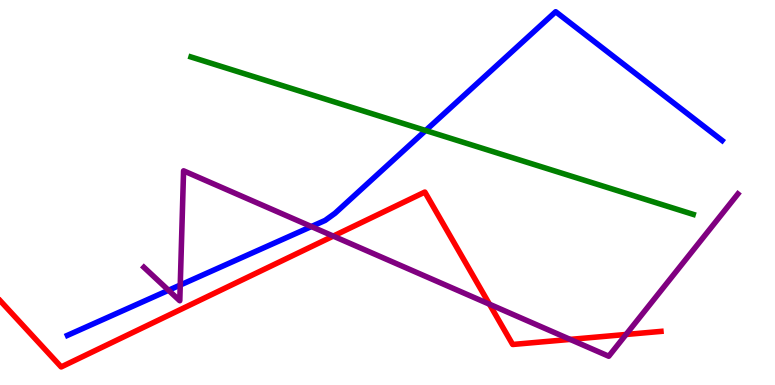[{'lines': ['blue', 'red'], 'intersections': []}, {'lines': ['green', 'red'], 'intersections': []}, {'lines': ['purple', 'red'], 'intersections': [{'x': 4.3, 'y': 3.87}, {'x': 6.32, 'y': 2.1}, {'x': 7.36, 'y': 1.18}, {'x': 8.08, 'y': 1.31}]}, {'lines': ['blue', 'green'], 'intersections': [{'x': 5.49, 'y': 6.61}]}, {'lines': ['blue', 'purple'], 'intersections': [{'x': 2.17, 'y': 2.46}, {'x': 2.33, 'y': 2.6}, {'x': 4.02, 'y': 4.12}]}, {'lines': ['green', 'purple'], 'intersections': []}]